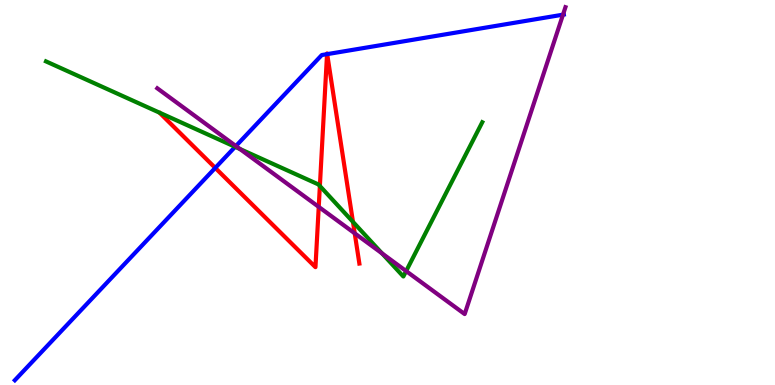[{'lines': ['blue', 'red'], 'intersections': [{'x': 2.78, 'y': 5.64}, {'x': 4.22, 'y': 8.59}, {'x': 4.22, 'y': 8.59}]}, {'lines': ['green', 'red'], 'intersections': [{'x': 4.13, 'y': 5.17}, {'x': 4.55, 'y': 4.24}]}, {'lines': ['purple', 'red'], 'intersections': [{'x': 4.11, 'y': 4.63}, {'x': 4.58, 'y': 3.94}]}, {'lines': ['blue', 'green'], 'intersections': [{'x': 3.03, 'y': 6.19}]}, {'lines': ['blue', 'purple'], 'intersections': [{'x': 3.04, 'y': 6.21}, {'x': 7.26, 'y': 9.62}]}, {'lines': ['green', 'purple'], 'intersections': [{'x': 3.1, 'y': 6.13}, {'x': 4.93, 'y': 3.42}, {'x': 5.24, 'y': 2.96}]}]